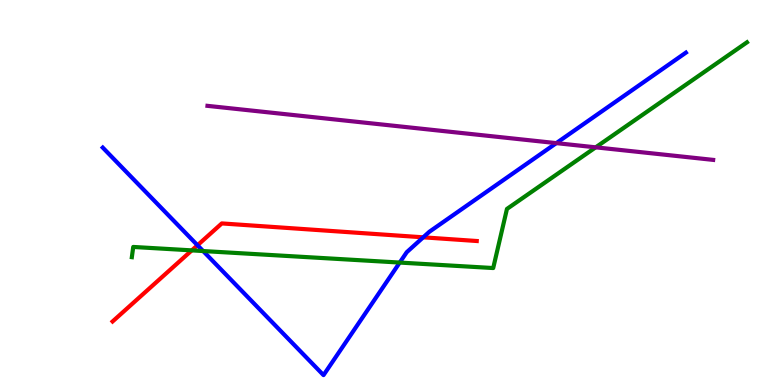[{'lines': ['blue', 'red'], 'intersections': [{'x': 2.55, 'y': 3.63}, {'x': 5.46, 'y': 3.84}]}, {'lines': ['green', 'red'], 'intersections': [{'x': 2.47, 'y': 3.5}]}, {'lines': ['purple', 'red'], 'intersections': []}, {'lines': ['blue', 'green'], 'intersections': [{'x': 2.62, 'y': 3.48}, {'x': 5.16, 'y': 3.18}]}, {'lines': ['blue', 'purple'], 'intersections': [{'x': 7.18, 'y': 6.28}]}, {'lines': ['green', 'purple'], 'intersections': [{'x': 7.69, 'y': 6.17}]}]